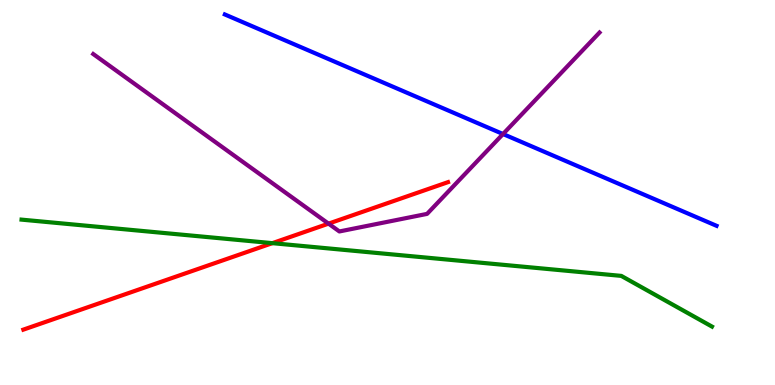[{'lines': ['blue', 'red'], 'intersections': []}, {'lines': ['green', 'red'], 'intersections': [{'x': 3.51, 'y': 3.68}]}, {'lines': ['purple', 'red'], 'intersections': [{'x': 4.24, 'y': 4.19}]}, {'lines': ['blue', 'green'], 'intersections': []}, {'lines': ['blue', 'purple'], 'intersections': [{'x': 6.49, 'y': 6.52}]}, {'lines': ['green', 'purple'], 'intersections': []}]